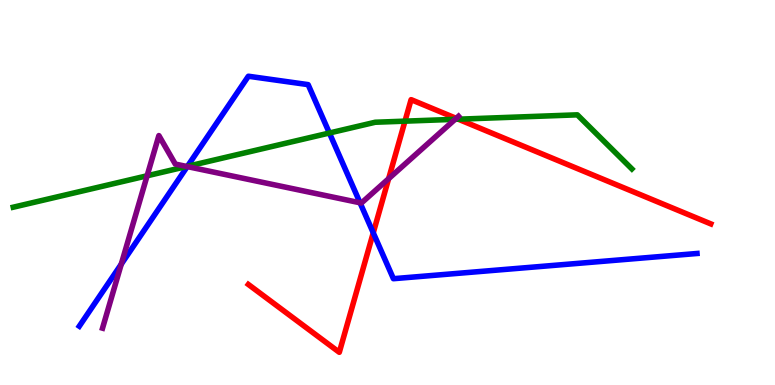[{'lines': ['blue', 'red'], 'intersections': [{'x': 4.82, 'y': 3.95}]}, {'lines': ['green', 'red'], 'intersections': [{'x': 5.23, 'y': 6.85}, {'x': 5.91, 'y': 6.9}]}, {'lines': ['purple', 'red'], 'intersections': [{'x': 5.01, 'y': 5.36}, {'x': 5.89, 'y': 6.93}]}, {'lines': ['blue', 'green'], 'intersections': [{'x': 2.42, 'y': 5.68}, {'x': 4.25, 'y': 6.55}]}, {'lines': ['blue', 'purple'], 'intersections': [{'x': 1.56, 'y': 3.14}, {'x': 2.42, 'y': 5.67}, {'x': 4.65, 'y': 4.73}]}, {'lines': ['green', 'purple'], 'intersections': [{'x': 1.9, 'y': 5.43}, {'x': 2.41, 'y': 5.68}, {'x': 5.87, 'y': 6.9}]}]